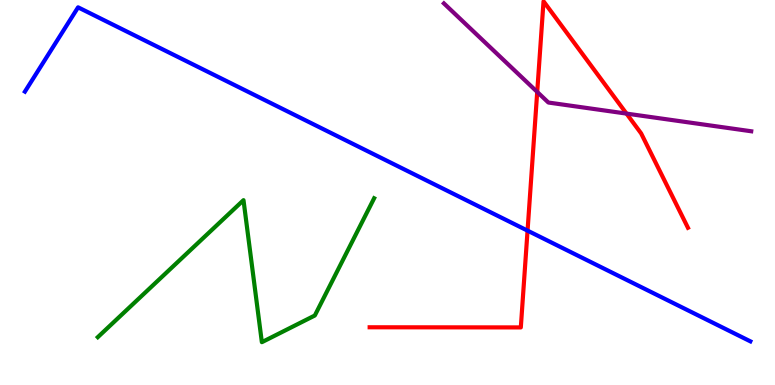[{'lines': ['blue', 'red'], 'intersections': [{'x': 6.81, 'y': 4.01}]}, {'lines': ['green', 'red'], 'intersections': []}, {'lines': ['purple', 'red'], 'intersections': [{'x': 6.93, 'y': 7.61}, {'x': 8.08, 'y': 7.05}]}, {'lines': ['blue', 'green'], 'intersections': []}, {'lines': ['blue', 'purple'], 'intersections': []}, {'lines': ['green', 'purple'], 'intersections': []}]